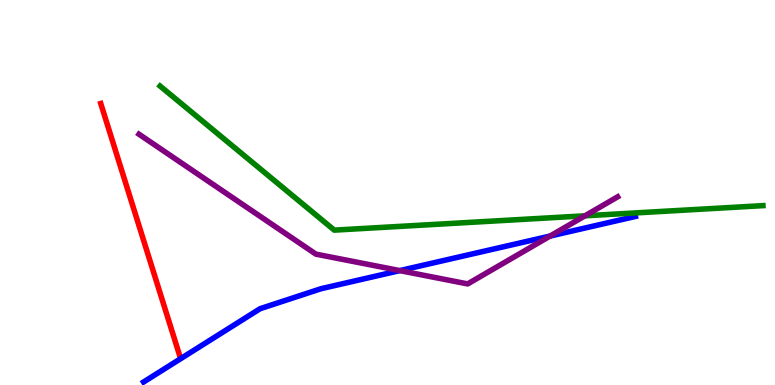[{'lines': ['blue', 'red'], 'intersections': []}, {'lines': ['green', 'red'], 'intersections': []}, {'lines': ['purple', 'red'], 'intersections': []}, {'lines': ['blue', 'green'], 'intersections': []}, {'lines': ['blue', 'purple'], 'intersections': [{'x': 5.16, 'y': 2.97}, {'x': 7.1, 'y': 3.87}]}, {'lines': ['green', 'purple'], 'intersections': [{'x': 7.55, 'y': 4.39}]}]